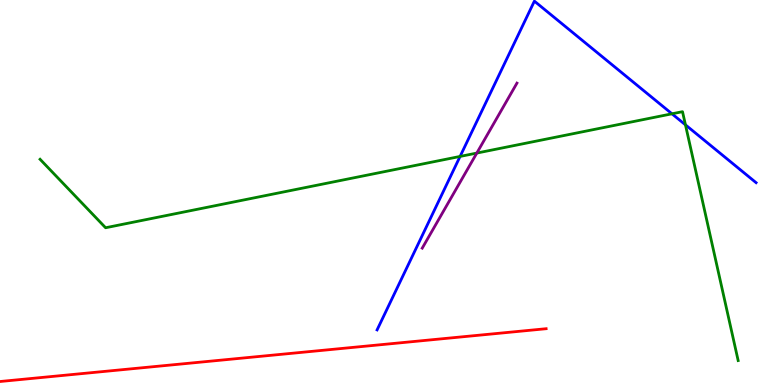[{'lines': ['blue', 'red'], 'intersections': []}, {'lines': ['green', 'red'], 'intersections': []}, {'lines': ['purple', 'red'], 'intersections': []}, {'lines': ['blue', 'green'], 'intersections': [{'x': 5.94, 'y': 5.94}, {'x': 8.67, 'y': 7.04}, {'x': 8.84, 'y': 6.76}]}, {'lines': ['blue', 'purple'], 'intersections': []}, {'lines': ['green', 'purple'], 'intersections': [{'x': 6.15, 'y': 6.02}]}]